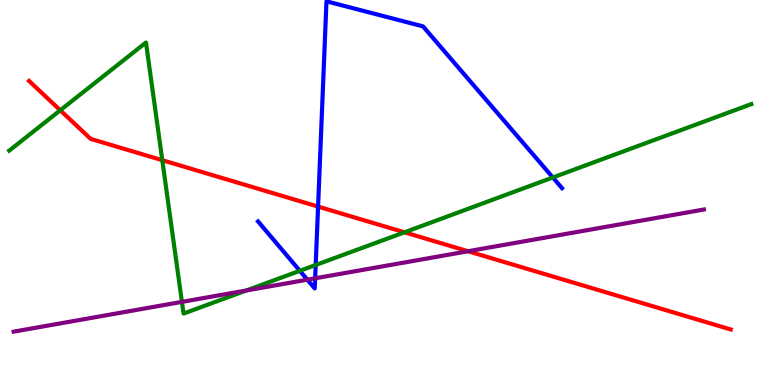[{'lines': ['blue', 'red'], 'intersections': [{'x': 4.1, 'y': 4.63}]}, {'lines': ['green', 'red'], 'intersections': [{'x': 0.778, 'y': 7.14}, {'x': 2.09, 'y': 5.84}, {'x': 5.22, 'y': 3.97}]}, {'lines': ['purple', 'red'], 'intersections': [{'x': 6.04, 'y': 3.47}]}, {'lines': ['blue', 'green'], 'intersections': [{'x': 3.87, 'y': 2.97}, {'x': 4.07, 'y': 3.12}, {'x': 7.13, 'y': 5.39}]}, {'lines': ['blue', 'purple'], 'intersections': [{'x': 3.97, 'y': 2.74}, {'x': 4.07, 'y': 2.77}]}, {'lines': ['green', 'purple'], 'intersections': [{'x': 2.35, 'y': 2.16}, {'x': 3.18, 'y': 2.46}]}]